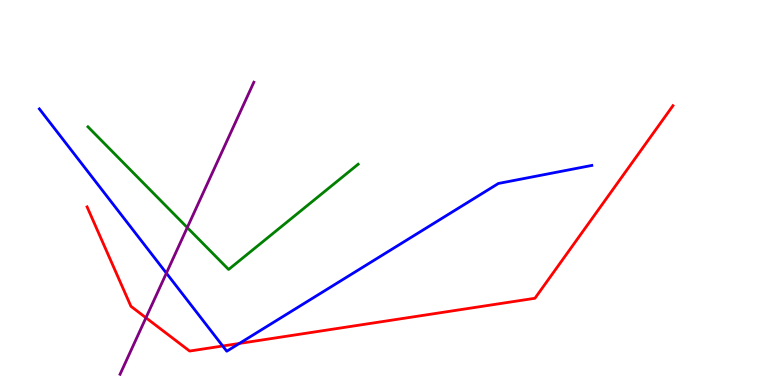[{'lines': ['blue', 'red'], 'intersections': [{'x': 2.87, 'y': 1.01}, {'x': 3.09, 'y': 1.08}]}, {'lines': ['green', 'red'], 'intersections': []}, {'lines': ['purple', 'red'], 'intersections': [{'x': 1.88, 'y': 1.75}]}, {'lines': ['blue', 'green'], 'intersections': []}, {'lines': ['blue', 'purple'], 'intersections': [{'x': 2.15, 'y': 2.91}]}, {'lines': ['green', 'purple'], 'intersections': [{'x': 2.42, 'y': 4.09}]}]